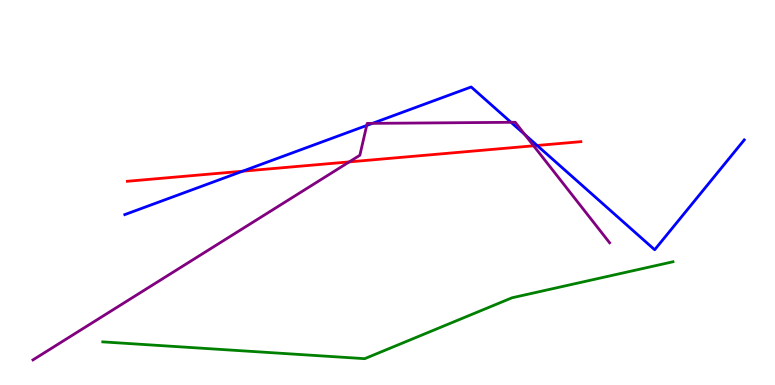[{'lines': ['blue', 'red'], 'intersections': [{'x': 3.13, 'y': 5.55}, {'x': 6.93, 'y': 6.22}]}, {'lines': ['green', 'red'], 'intersections': []}, {'lines': ['purple', 'red'], 'intersections': [{'x': 4.51, 'y': 5.8}, {'x': 6.89, 'y': 6.21}]}, {'lines': ['blue', 'green'], 'intersections': []}, {'lines': ['blue', 'purple'], 'intersections': [{'x': 4.73, 'y': 6.74}, {'x': 4.81, 'y': 6.8}, {'x': 6.59, 'y': 6.82}, {'x': 6.77, 'y': 6.51}]}, {'lines': ['green', 'purple'], 'intersections': []}]